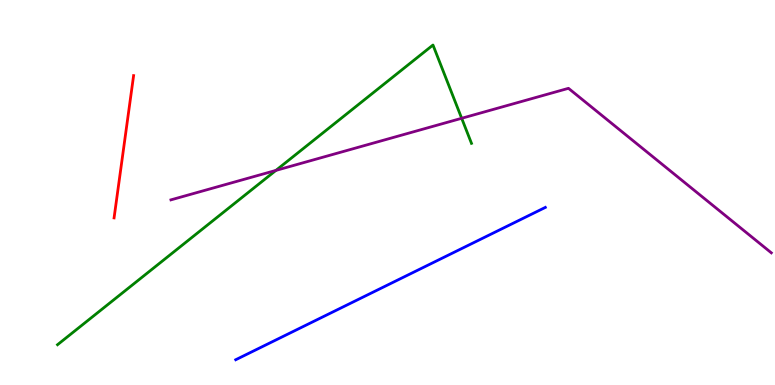[{'lines': ['blue', 'red'], 'intersections': []}, {'lines': ['green', 'red'], 'intersections': []}, {'lines': ['purple', 'red'], 'intersections': []}, {'lines': ['blue', 'green'], 'intersections': []}, {'lines': ['blue', 'purple'], 'intersections': []}, {'lines': ['green', 'purple'], 'intersections': [{'x': 3.56, 'y': 5.57}, {'x': 5.96, 'y': 6.93}]}]